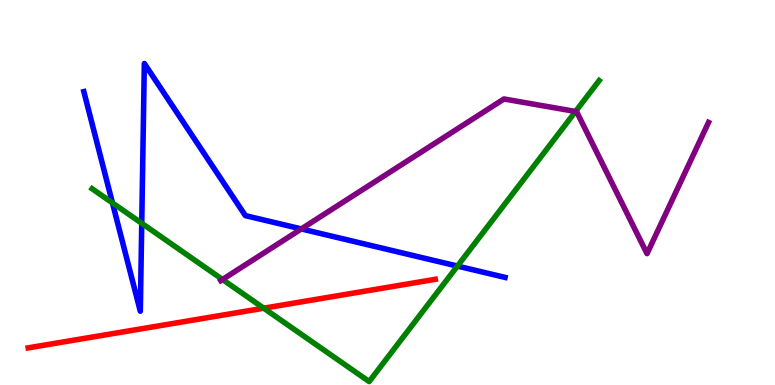[{'lines': ['blue', 'red'], 'intersections': []}, {'lines': ['green', 'red'], 'intersections': [{'x': 3.4, 'y': 1.99}]}, {'lines': ['purple', 'red'], 'intersections': []}, {'lines': ['blue', 'green'], 'intersections': [{'x': 1.45, 'y': 4.73}, {'x': 1.83, 'y': 4.2}, {'x': 5.9, 'y': 3.09}]}, {'lines': ['blue', 'purple'], 'intersections': [{'x': 3.89, 'y': 4.05}]}, {'lines': ['green', 'purple'], 'intersections': [{'x': 2.87, 'y': 2.74}, {'x': 7.43, 'y': 7.1}]}]